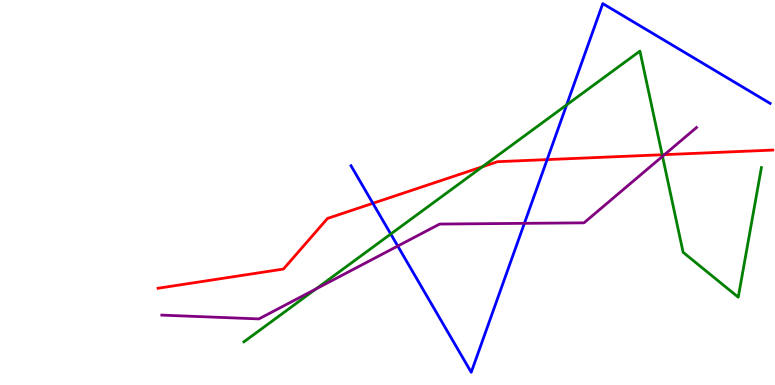[{'lines': ['blue', 'red'], 'intersections': [{'x': 4.81, 'y': 4.72}, {'x': 7.06, 'y': 5.85}]}, {'lines': ['green', 'red'], 'intersections': [{'x': 6.22, 'y': 5.67}, {'x': 8.54, 'y': 5.98}]}, {'lines': ['purple', 'red'], 'intersections': [{'x': 8.57, 'y': 5.98}]}, {'lines': ['blue', 'green'], 'intersections': [{'x': 5.04, 'y': 3.92}, {'x': 7.31, 'y': 7.28}]}, {'lines': ['blue', 'purple'], 'intersections': [{'x': 5.13, 'y': 3.61}, {'x': 6.77, 'y': 4.2}]}, {'lines': ['green', 'purple'], 'intersections': [{'x': 4.07, 'y': 2.49}, {'x': 8.55, 'y': 5.94}]}]